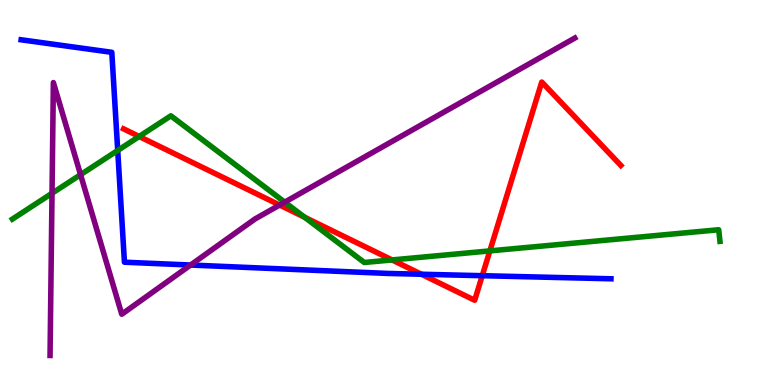[{'lines': ['blue', 'red'], 'intersections': [{'x': 5.44, 'y': 2.88}, {'x': 6.22, 'y': 2.84}]}, {'lines': ['green', 'red'], 'intersections': [{'x': 1.8, 'y': 6.45}, {'x': 3.93, 'y': 4.36}, {'x': 5.06, 'y': 3.25}, {'x': 6.32, 'y': 3.48}]}, {'lines': ['purple', 'red'], 'intersections': [{'x': 3.61, 'y': 4.67}]}, {'lines': ['blue', 'green'], 'intersections': [{'x': 1.52, 'y': 6.09}]}, {'lines': ['blue', 'purple'], 'intersections': [{'x': 2.46, 'y': 3.12}]}, {'lines': ['green', 'purple'], 'intersections': [{'x': 0.671, 'y': 4.98}, {'x': 1.04, 'y': 5.46}, {'x': 3.67, 'y': 4.75}]}]